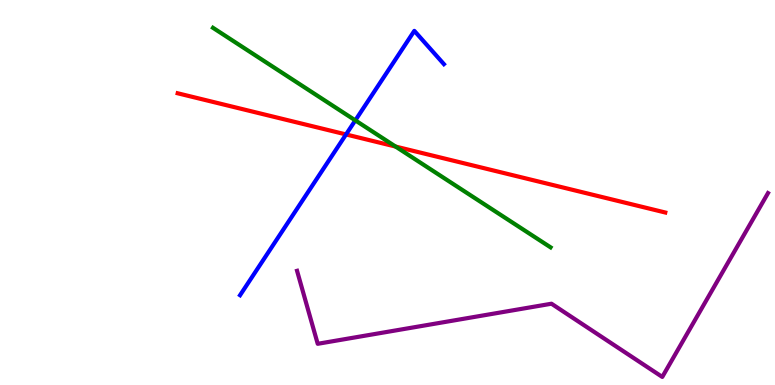[{'lines': ['blue', 'red'], 'intersections': [{'x': 4.47, 'y': 6.51}]}, {'lines': ['green', 'red'], 'intersections': [{'x': 5.1, 'y': 6.19}]}, {'lines': ['purple', 'red'], 'intersections': []}, {'lines': ['blue', 'green'], 'intersections': [{'x': 4.58, 'y': 6.87}]}, {'lines': ['blue', 'purple'], 'intersections': []}, {'lines': ['green', 'purple'], 'intersections': []}]